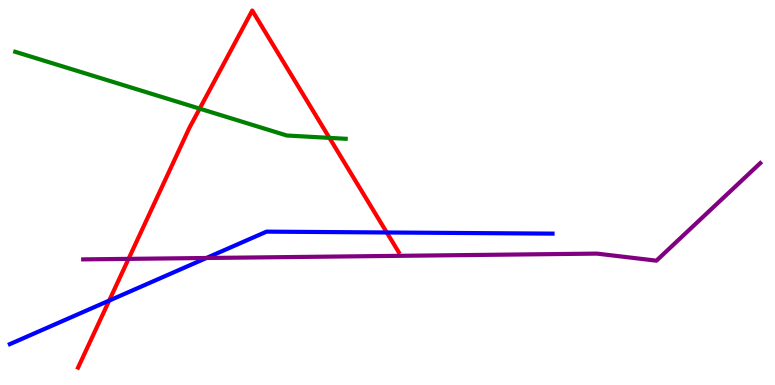[{'lines': ['blue', 'red'], 'intersections': [{'x': 1.41, 'y': 2.19}, {'x': 4.99, 'y': 3.96}]}, {'lines': ['green', 'red'], 'intersections': [{'x': 2.58, 'y': 7.18}, {'x': 4.25, 'y': 6.42}]}, {'lines': ['purple', 'red'], 'intersections': [{'x': 1.66, 'y': 3.28}]}, {'lines': ['blue', 'green'], 'intersections': []}, {'lines': ['blue', 'purple'], 'intersections': [{'x': 2.66, 'y': 3.3}]}, {'lines': ['green', 'purple'], 'intersections': []}]